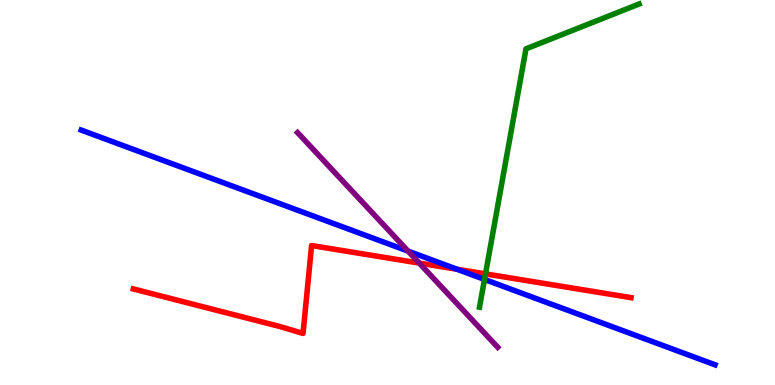[{'lines': ['blue', 'red'], 'intersections': [{'x': 5.9, 'y': 3.01}]}, {'lines': ['green', 'red'], 'intersections': [{'x': 6.26, 'y': 2.89}]}, {'lines': ['purple', 'red'], 'intersections': [{'x': 5.41, 'y': 3.17}]}, {'lines': ['blue', 'green'], 'intersections': [{'x': 6.25, 'y': 2.74}]}, {'lines': ['blue', 'purple'], 'intersections': [{'x': 5.27, 'y': 3.48}]}, {'lines': ['green', 'purple'], 'intersections': []}]